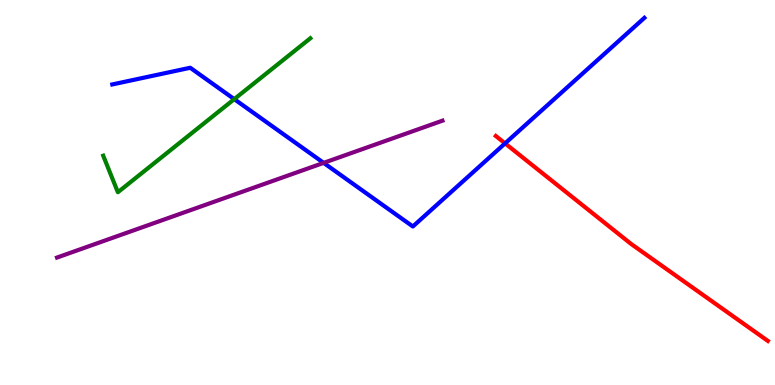[{'lines': ['blue', 'red'], 'intersections': [{'x': 6.52, 'y': 6.28}]}, {'lines': ['green', 'red'], 'intersections': []}, {'lines': ['purple', 'red'], 'intersections': []}, {'lines': ['blue', 'green'], 'intersections': [{'x': 3.02, 'y': 7.42}]}, {'lines': ['blue', 'purple'], 'intersections': [{'x': 4.18, 'y': 5.77}]}, {'lines': ['green', 'purple'], 'intersections': []}]